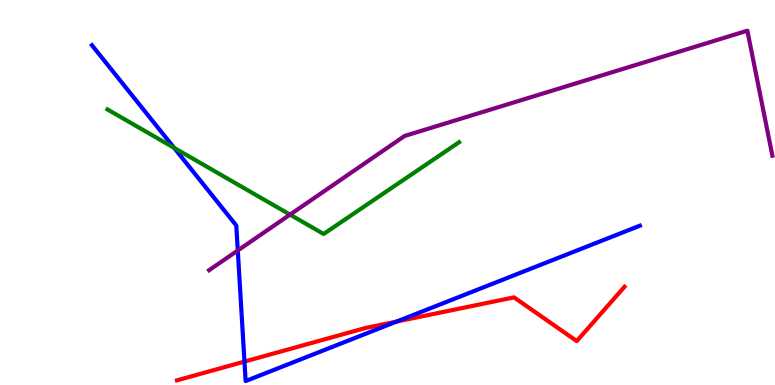[{'lines': ['blue', 'red'], 'intersections': [{'x': 3.15, 'y': 0.608}, {'x': 5.12, 'y': 1.65}]}, {'lines': ['green', 'red'], 'intersections': []}, {'lines': ['purple', 'red'], 'intersections': []}, {'lines': ['blue', 'green'], 'intersections': [{'x': 2.25, 'y': 6.16}]}, {'lines': ['blue', 'purple'], 'intersections': [{'x': 3.07, 'y': 3.49}]}, {'lines': ['green', 'purple'], 'intersections': [{'x': 3.74, 'y': 4.43}]}]